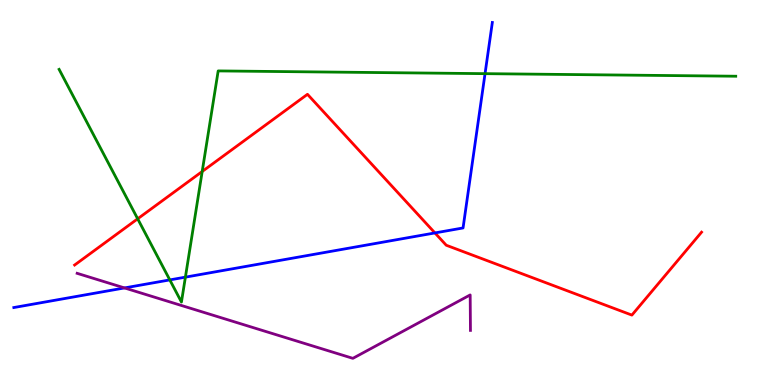[{'lines': ['blue', 'red'], 'intersections': [{'x': 5.61, 'y': 3.95}]}, {'lines': ['green', 'red'], 'intersections': [{'x': 1.78, 'y': 4.32}, {'x': 2.61, 'y': 5.55}]}, {'lines': ['purple', 'red'], 'intersections': []}, {'lines': ['blue', 'green'], 'intersections': [{'x': 2.19, 'y': 2.73}, {'x': 2.39, 'y': 2.8}, {'x': 6.26, 'y': 8.09}]}, {'lines': ['blue', 'purple'], 'intersections': [{'x': 1.61, 'y': 2.52}]}, {'lines': ['green', 'purple'], 'intersections': []}]